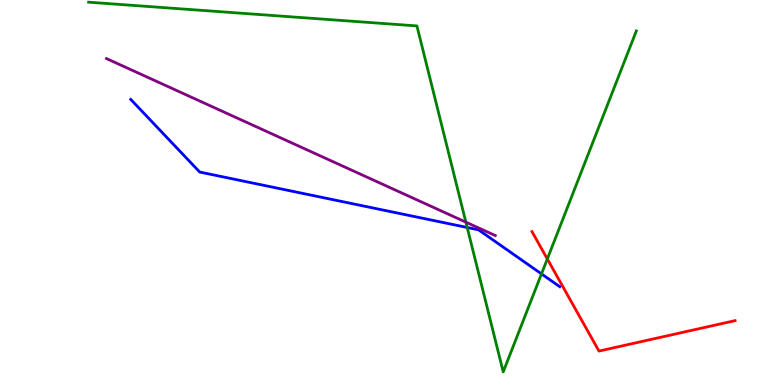[{'lines': ['blue', 'red'], 'intersections': []}, {'lines': ['green', 'red'], 'intersections': [{'x': 7.06, 'y': 3.27}]}, {'lines': ['purple', 'red'], 'intersections': []}, {'lines': ['blue', 'green'], 'intersections': [{'x': 6.03, 'y': 4.09}, {'x': 6.99, 'y': 2.89}]}, {'lines': ['blue', 'purple'], 'intersections': []}, {'lines': ['green', 'purple'], 'intersections': [{'x': 6.01, 'y': 4.23}]}]